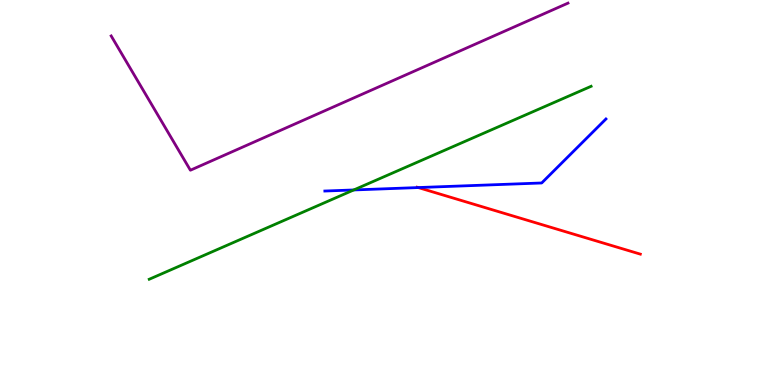[{'lines': ['blue', 'red'], 'intersections': [{'x': 5.4, 'y': 5.13}]}, {'lines': ['green', 'red'], 'intersections': []}, {'lines': ['purple', 'red'], 'intersections': []}, {'lines': ['blue', 'green'], 'intersections': [{'x': 4.56, 'y': 5.07}]}, {'lines': ['blue', 'purple'], 'intersections': []}, {'lines': ['green', 'purple'], 'intersections': []}]